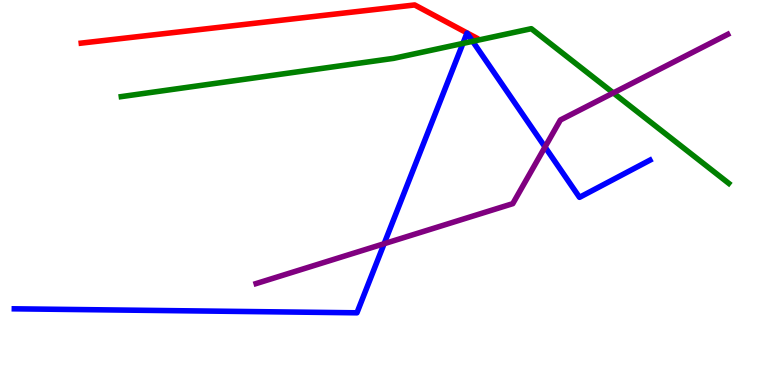[{'lines': ['blue', 'red'], 'intersections': []}, {'lines': ['green', 'red'], 'intersections': []}, {'lines': ['purple', 'red'], 'intersections': []}, {'lines': ['blue', 'green'], 'intersections': [{'x': 5.97, 'y': 8.87}, {'x': 6.1, 'y': 8.93}]}, {'lines': ['blue', 'purple'], 'intersections': [{'x': 4.96, 'y': 3.67}, {'x': 7.03, 'y': 6.18}]}, {'lines': ['green', 'purple'], 'intersections': [{'x': 7.91, 'y': 7.59}]}]